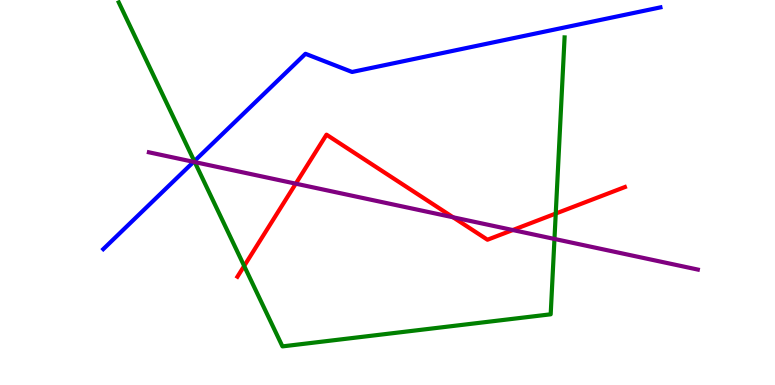[{'lines': ['blue', 'red'], 'intersections': []}, {'lines': ['green', 'red'], 'intersections': [{'x': 3.15, 'y': 3.09}, {'x': 7.17, 'y': 4.45}]}, {'lines': ['purple', 'red'], 'intersections': [{'x': 3.82, 'y': 5.23}, {'x': 5.85, 'y': 4.36}, {'x': 6.62, 'y': 4.03}]}, {'lines': ['blue', 'green'], 'intersections': [{'x': 2.51, 'y': 5.81}]}, {'lines': ['blue', 'purple'], 'intersections': [{'x': 2.5, 'y': 5.8}]}, {'lines': ['green', 'purple'], 'intersections': [{'x': 2.51, 'y': 5.79}, {'x': 7.15, 'y': 3.79}]}]